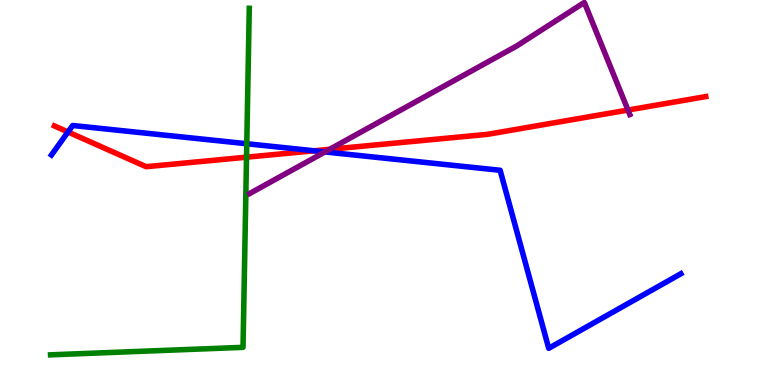[{'lines': ['blue', 'red'], 'intersections': [{'x': 0.877, 'y': 6.57}, {'x': 4.05, 'y': 6.08}]}, {'lines': ['green', 'red'], 'intersections': [{'x': 3.18, 'y': 5.92}]}, {'lines': ['purple', 'red'], 'intersections': [{'x': 4.25, 'y': 6.12}, {'x': 8.1, 'y': 7.14}]}, {'lines': ['blue', 'green'], 'intersections': [{'x': 3.18, 'y': 6.27}]}, {'lines': ['blue', 'purple'], 'intersections': [{'x': 4.19, 'y': 6.05}]}, {'lines': ['green', 'purple'], 'intersections': []}]